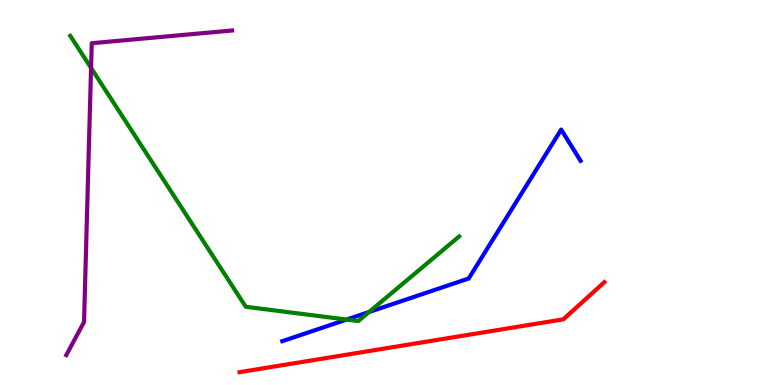[{'lines': ['blue', 'red'], 'intersections': []}, {'lines': ['green', 'red'], 'intersections': []}, {'lines': ['purple', 'red'], 'intersections': []}, {'lines': ['blue', 'green'], 'intersections': [{'x': 4.47, 'y': 1.7}, {'x': 4.76, 'y': 1.9}]}, {'lines': ['blue', 'purple'], 'intersections': []}, {'lines': ['green', 'purple'], 'intersections': [{'x': 1.17, 'y': 8.23}]}]